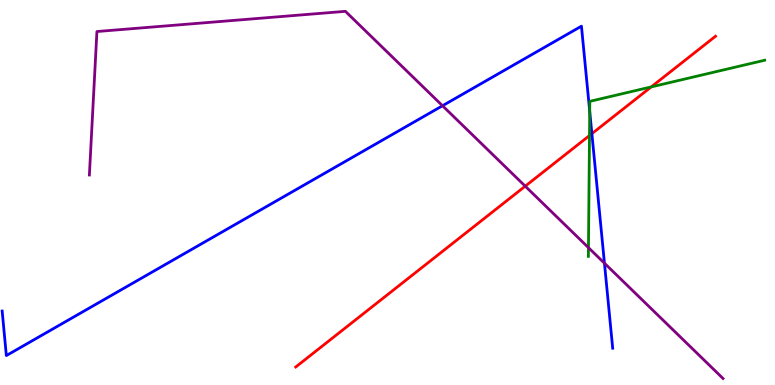[{'lines': ['blue', 'red'], 'intersections': [{'x': 7.64, 'y': 6.53}]}, {'lines': ['green', 'red'], 'intersections': [{'x': 7.61, 'y': 6.48}, {'x': 8.4, 'y': 7.74}]}, {'lines': ['purple', 'red'], 'intersections': [{'x': 6.78, 'y': 5.16}]}, {'lines': ['blue', 'green'], 'intersections': [{'x': 7.61, 'y': 7.11}]}, {'lines': ['blue', 'purple'], 'intersections': [{'x': 5.71, 'y': 7.25}, {'x': 7.8, 'y': 3.16}]}, {'lines': ['green', 'purple'], 'intersections': [{'x': 7.59, 'y': 3.57}]}]